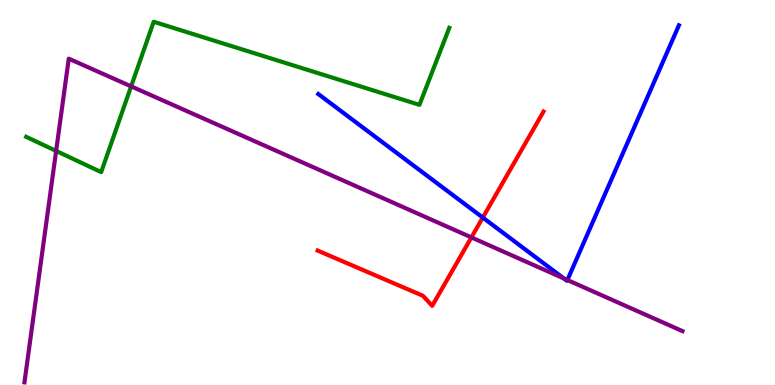[{'lines': ['blue', 'red'], 'intersections': [{'x': 6.23, 'y': 4.35}]}, {'lines': ['green', 'red'], 'intersections': []}, {'lines': ['purple', 'red'], 'intersections': [{'x': 6.08, 'y': 3.83}]}, {'lines': ['blue', 'green'], 'intersections': []}, {'lines': ['blue', 'purple'], 'intersections': [{'x': 7.28, 'y': 2.77}, {'x': 7.32, 'y': 2.73}]}, {'lines': ['green', 'purple'], 'intersections': [{'x': 0.724, 'y': 6.08}, {'x': 1.69, 'y': 7.76}]}]